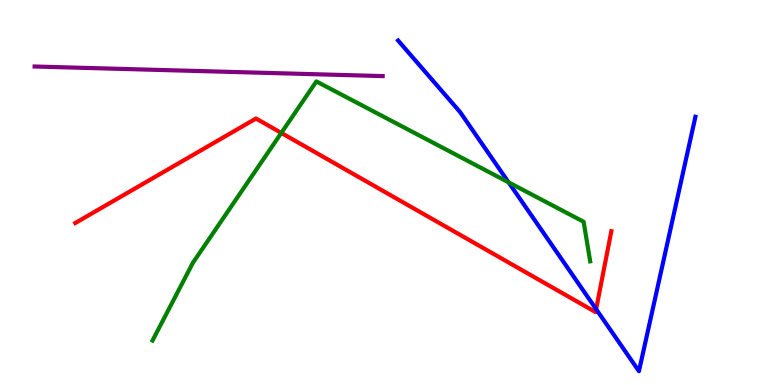[{'lines': ['blue', 'red'], 'intersections': [{'x': 7.69, 'y': 1.97}]}, {'lines': ['green', 'red'], 'intersections': [{'x': 3.63, 'y': 6.55}]}, {'lines': ['purple', 'red'], 'intersections': []}, {'lines': ['blue', 'green'], 'intersections': [{'x': 6.56, 'y': 5.26}]}, {'lines': ['blue', 'purple'], 'intersections': []}, {'lines': ['green', 'purple'], 'intersections': []}]